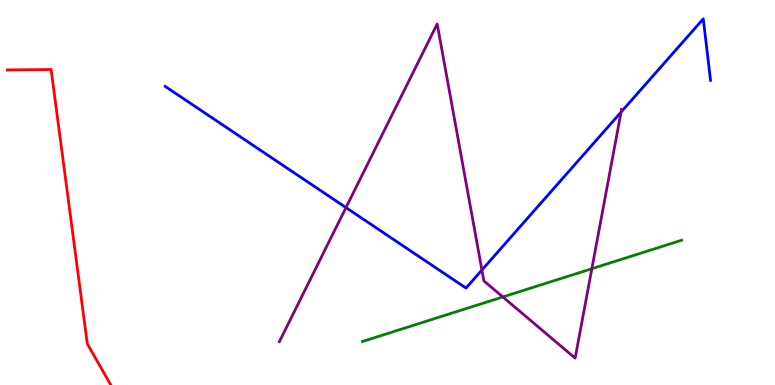[{'lines': ['blue', 'red'], 'intersections': []}, {'lines': ['green', 'red'], 'intersections': []}, {'lines': ['purple', 'red'], 'intersections': []}, {'lines': ['blue', 'green'], 'intersections': []}, {'lines': ['blue', 'purple'], 'intersections': [{'x': 4.46, 'y': 4.61}, {'x': 6.22, 'y': 2.99}, {'x': 8.01, 'y': 7.09}]}, {'lines': ['green', 'purple'], 'intersections': [{'x': 6.49, 'y': 2.29}, {'x': 7.64, 'y': 3.02}]}]